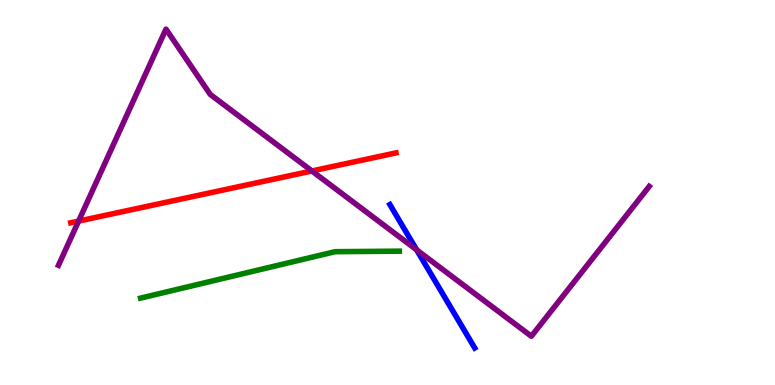[{'lines': ['blue', 'red'], 'intersections': []}, {'lines': ['green', 'red'], 'intersections': []}, {'lines': ['purple', 'red'], 'intersections': [{'x': 1.01, 'y': 4.26}, {'x': 4.02, 'y': 5.56}]}, {'lines': ['blue', 'green'], 'intersections': []}, {'lines': ['blue', 'purple'], 'intersections': [{'x': 5.38, 'y': 3.51}]}, {'lines': ['green', 'purple'], 'intersections': []}]